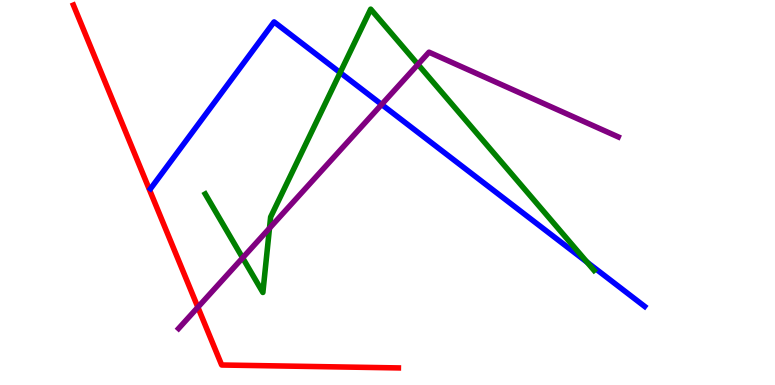[{'lines': ['blue', 'red'], 'intersections': []}, {'lines': ['green', 'red'], 'intersections': []}, {'lines': ['purple', 'red'], 'intersections': [{'x': 2.55, 'y': 2.02}]}, {'lines': ['blue', 'green'], 'intersections': [{'x': 4.39, 'y': 8.11}, {'x': 7.58, 'y': 3.19}]}, {'lines': ['blue', 'purple'], 'intersections': [{'x': 4.92, 'y': 7.29}]}, {'lines': ['green', 'purple'], 'intersections': [{'x': 3.13, 'y': 3.3}, {'x': 3.48, 'y': 4.07}, {'x': 5.39, 'y': 8.33}]}]